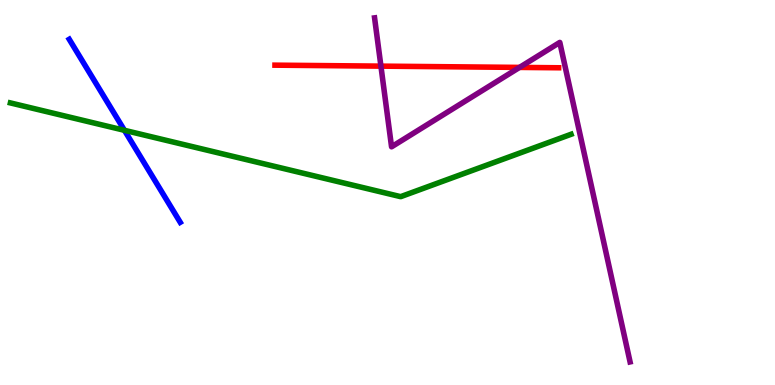[{'lines': ['blue', 'red'], 'intersections': []}, {'lines': ['green', 'red'], 'intersections': []}, {'lines': ['purple', 'red'], 'intersections': [{'x': 4.92, 'y': 8.28}, {'x': 6.7, 'y': 8.25}]}, {'lines': ['blue', 'green'], 'intersections': [{'x': 1.61, 'y': 6.62}]}, {'lines': ['blue', 'purple'], 'intersections': []}, {'lines': ['green', 'purple'], 'intersections': []}]